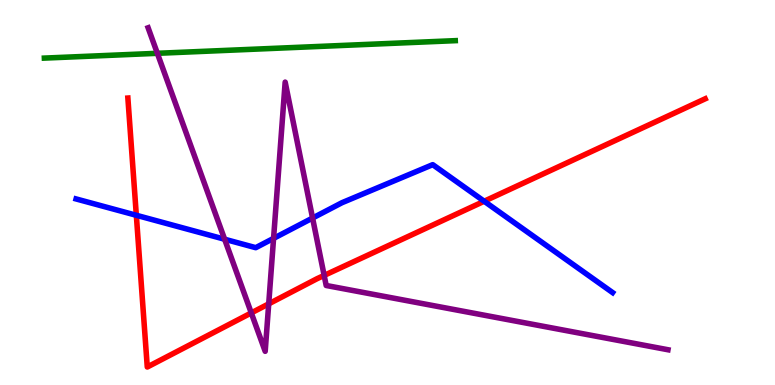[{'lines': ['blue', 'red'], 'intersections': [{'x': 1.76, 'y': 4.41}, {'x': 6.25, 'y': 4.77}]}, {'lines': ['green', 'red'], 'intersections': []}, {'lines': ['purple', 'red'], 'intersections': [{'x': 3.24, 'y': 1.87}, {'x': 3.47, 'y': 2.11}, {'x': 4.18, 'y': 2.85}]}, {'lines': ['blue', 'green'], 'intersections': []}, {'lines': ['blue', 'purple'], 'intersections': [{'x': 2.9, 'y': 3.79}, {'x': 3.53, 'y': 3.81}, {'x': 4.03, 'y': 4.34}]}, {'lines': ['green', 'purple'], 'intersections': [{'x': 2.03, 'y': 8.62}]}]